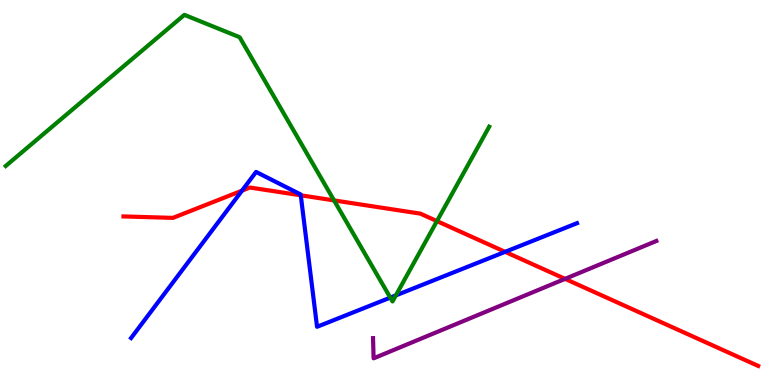[{'lines': ['blue', 'red'], 'intersections': [{'x': 3.12, 'y': 5.05}, {'x': 3.88, 'y': 4.93}, {'x': 6.52, 'y': 3.46}]}, {'lines': ['green', 'red'], 'intersections': [{'x': 4.31, 'y': 4.79}, {'x': 5.64, 'y': 4.26}]}, {'lines': ['purple', 'red'], 'intersections': [{'x': 7.29, 'y': 2.76}]}, {'lines': ['blue', 'green'], 'intersections': [{'x': 5.04, 'y': 2.27}, {'x': 5.11, 'y': 2.33}]}, {'lines': ['blue', 'purple'], 'intersections': []}, {'lines': ['green', 'purple'], 'intersections': []}]